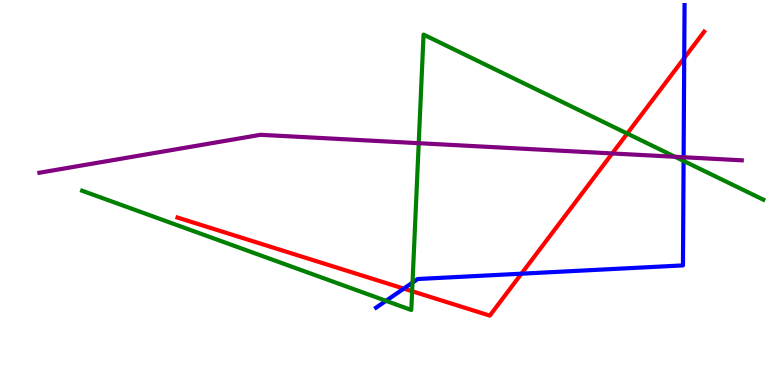[{'lines': ['blue', 'red'], 'intersections': [{'x': 5.21, 'y': 2.5}, {'x': 6.73, 'y': 2.89}, {'x': 8.83, 'y': 8.49}]}, {'lines': ['green', 'red'], 'intersections': [{'x': 5.32, 'y': 2.44}, {'x': 8.09, 'y': 6.53}]}, {'lines': ['purple', 'red'], 'intersections': [{'x': 7.9, 'y': 6.01}]}, {'lines': ['blue', 'green'], 'intersections': [{'x': 4.98, 'y': 2.19}, {'x': 5.32, 'y': 2.66}, {'x': 8.82, 'y': 5.82}]}, {'lines': ['blue', 'purple'], 'intersections': [{'x': 8.82, 'y': 5.92}]}, {'lines': ['green', 'purple'], 'intersections': [{'x': 5.4, 'y': 6.28}, {'x': 8.71, 'y': 5.93}]}]